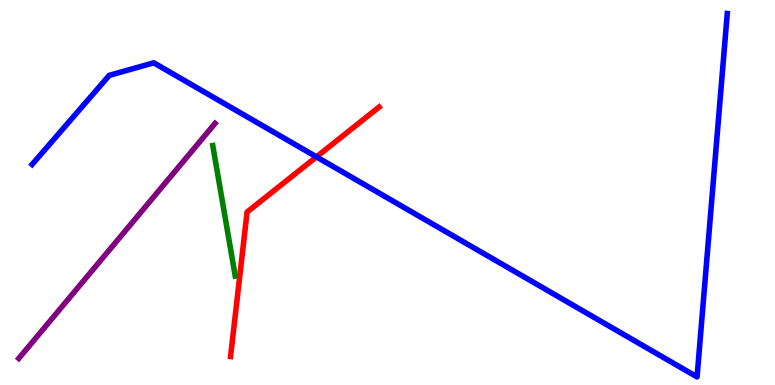[{'lines': ['blue', 'red'], 'intersections': [{'x': 4.08, 'y': 5.93}]}, {'lines': ['green', 'red'], 'intersections': []}, {'lines': ['purple', 'red'], 'intersections': []}, {'lines': ['blue', 'green'], 'intersections': []}, {'lines': ['blue', 'purple'], 'intersections': []}, {'lines': ['green', 'purple'], 'intersections': []}]